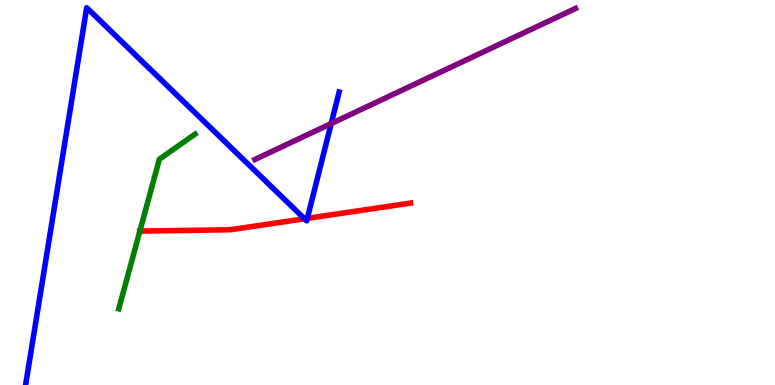[{'lines': ['blue', 'red'], 'intersections': [{'x': 3.93, 'y': 4.32}, {'x': 3.97, 'y': 4.33}]}, {'lines': ['green', 'red'], 'intersections': [{'x': 1.8, 'y': 4.0}]}, {'lines': ['purple', 'red'], 'intersections': []}, {'lines': ['blue', 'green'], 'intersections': []}, {'lines': ['blue', 'purple'], 'intersections': [{'x': 4.27, 'y': 6.79}]}, {'lines': ['green', 'purple'], 'intersections': []}]